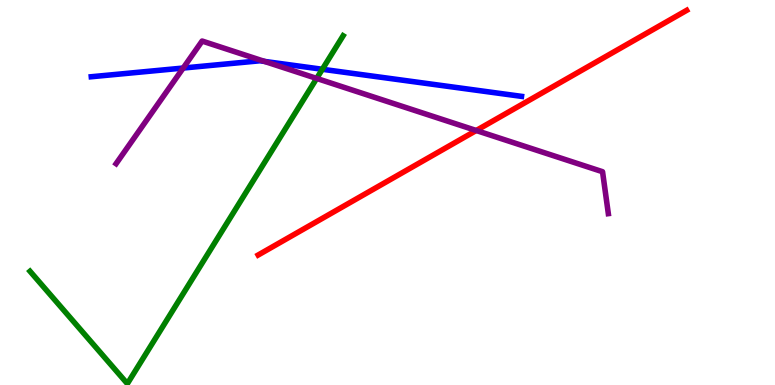[{'lines': ['blue', 'red'], 'intersections': []}, {'lines': ['green', 'red'], 'intersections': []}, {'lines': ['purple', 'red'], 'intersections': [{'x': 6.15, 'y': 6.61}]}, {'lines': ['blue', 'green'], 'intersections': [{'x': 4.16, 'y': 8.2}]}, {'lines': ['blue', 'purple'], 'intersections': [{'x': 2.36, 'y': 8.23}, {'x': 3.41, 'y': 8.4}]}, {'lines': ['green', 'purple'], 'intersections': [{'x': 4.09, 'y': 7.96}]}]